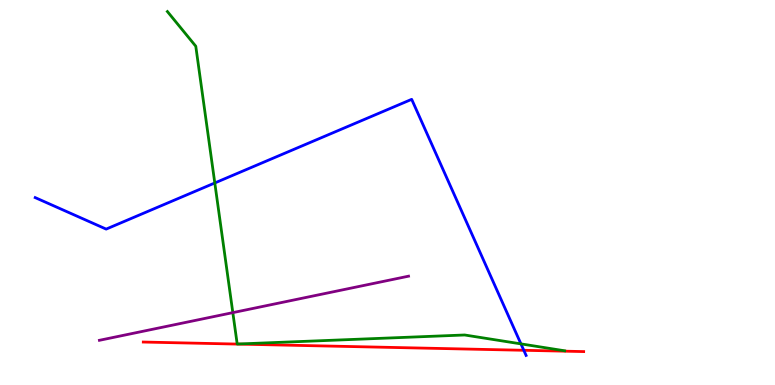[{'lines': ['blue', 'red'], 'intersections': [{'x': 6.76, 'y': 0.902}]}, {'lines': ['green', 'red'], 'intersections': []}, {'lines': ['purple', 'red'], 'intersections': []}, {'lines': ['blue', 'green'], 'intersections': [{'x': 2.77, 'y': 5.25}, {'x': 6.72, 'y': 1.07}]}, {'lines': ['blue', 'purple'], 'intersections': []}, {'lines': ['green', 'purple'], 'intersections': [{'x': 3.0, 'y': 1.88}]}]